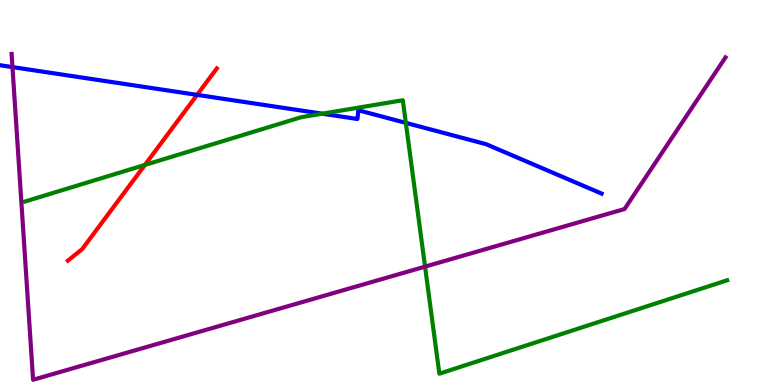[{'lines': ['blue', 'red'], 'intersections': [{'x': 2.54, 'y': 7.54}]}, {'lines': ['green', 'red'], 'intersections': [{'x': 1.87, 'y': 5.72}]}, {'lines': ['purple', 'red'], 'intersections': []}, {'lines': ['blue', 'green'], 'intersections': [{'x': 4.16, 'y': 7.05}, {'x': 5.24, 'y': 6.81}]}, {'lines': ['blue', 'purple'], 'intersections': [{'x': 0.161, 'y': 8.26}]}, {'lines': ['green', 'purple'], 'intersections': [{'x': 5.48, 'y': 3.07}]}]